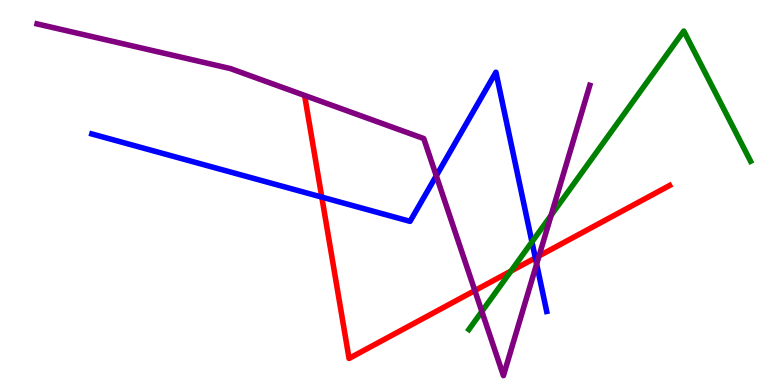[{'lines': ['blue', 'red'], 'intersections': [{'x': 4.15, 'y': 4.88}, {'x': 6.91, 'y': 3.3}]}, {'lines': ['green', 'red'], 'intersections': [{'x': 6.59, 'y': 2.96}]}, {'lines': ['purple', 'red'], 'intersections': [{'x': 6.13, 'y': 2.45}, {'x': 6.96, 'y': 3.35}]}, {'lines': ['blue', 'green'], 'intersections': [{'x': 6.86, 'y': 3.72}]}, {'lines': ['blue', 'purple'], 'intersections': [{'x': 5.63, 'y': 5.43}, {'x': 6.92, 'y': 3.14}]}, {'lines': ['green', 'purple'], 'intersections': [{'x': 6.22, 'y': 1.91}, {'x': 7.11, 'y': 4.41}]}]